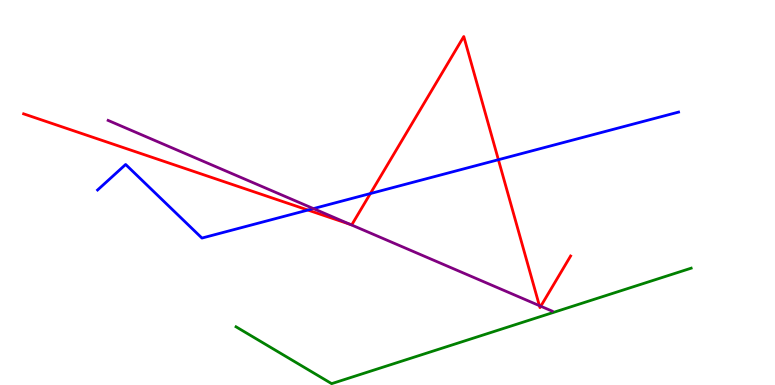[{'lines': ['blue', 'red'], 'intersections': [{'x': 3.97, 'y': 4.54}, {'x': 4.78, 'y': 4.97}, {'x': 6.43, 'y': 5.85}]}, {'lines': ['green', 'red'], 'intersections': []}, {'lines': ['purple', 'red'], 'intersections': [{'x': 4.52, 'y': 4.17}, {'x': 6.96, 'y': 2.06}, {'x': 6.98, 'y': 2.05}]}, {'lines': ['blue', 'green'], 'intersections': []}, {'lines': ['blue', 'purple'], 'intersections': [{'x': 4.04, 'y': 4.58}]}, {'lines': ['green', 'purple'], 'intersections': []}]